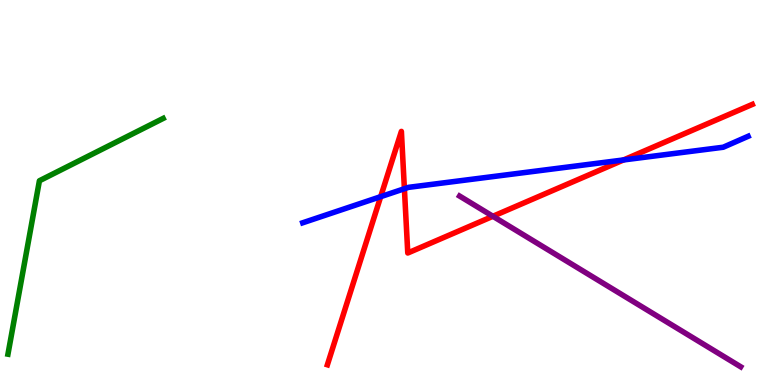[{'lines': ['blue', 'red'], 'intersections': [{'x': 4.91, 'y': 4.89}, {'x': 5.22, 'y': 5.1}, {'x': 8.05, 'y': 5.85}]}, {'lines': ['green', 'red'], 'intersections': []}, {'lines': ['purple', 'red'], 'intersections': [{'x': 6.36, 'y': 4.38}]}, {'lines': ['blue', 'green'], 'intersections': []}, {'lines': ['blue', 'purple'], 'intersections': []}, {'lines': ['green', 'purple'], 'intersections': []}]